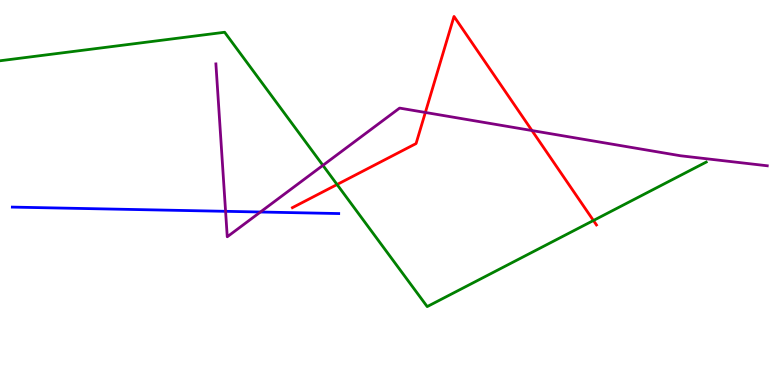[{'lines': ['blue', 'red'], 'intersections': []}, {'lines': ['green', 'red'], 'intersections': [{'x': 4.35, 'y': 5.21}, {'x': 7.66, 'y': 4.27}]}, {'lines': ['purple', 'red'], 'intersections': [{'x': 5.49, 'y': 7.08}, {'x': 6.86, 'y': 6.61}]}, {'lines': ['blue', 'green'], 'intersections': []}, {'lines': ['blue', 'purple'], 'intersections': [{'x': 2.91, 'y': 4.51}, {'x': 3.36, 'y': 4.49}]}, {'lines': ['green', 'purple'], 'intersections': [{'x': 4.17, 'y': 5.71}]}]